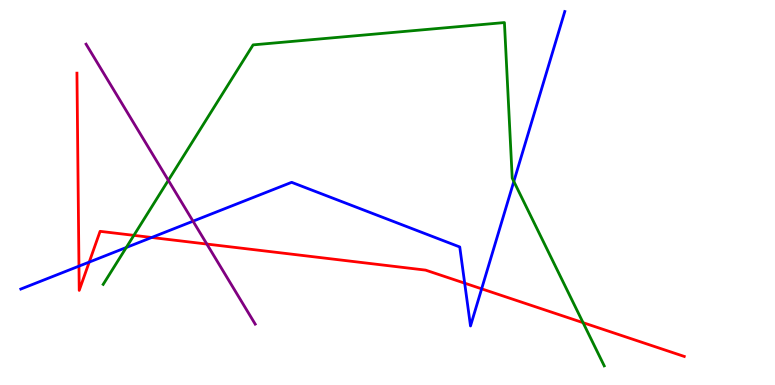[{'lines': ['blue', 'red'], 'intersections': [{'x': 1.02, 'y': 3.09}, {'x': 1.15, 'y': 3.19}, {'x': 1.96, 'y': 3.83}, {'x': 6.0, 'y': 2.65}, {'x': 6.21, 'y': 2.5}]}, {'lines': ['green', 'red'], 'intersections': [{'x': 1.73, 'y': 3.89}, {'x': 7.52, 'y': 1.62}]}, {'lines': ['purple', 'red'], 'intersections': [{'x': 2.67, 'y': 3.66}]}, {'lines': ['blue', 'green'], 'intersections': [{'x': 1.63, 'y': 3.57}, {'x': 6.63, 'y': 5.29}]}, {'lines': ['blue', 'purple'], 'intersections': [{'x': 2.49, 'y': 4.25}]}, {'lines': ['green', 'purple'], 'intersections': [{'x': 2.17, 'y': 5.32}]}]